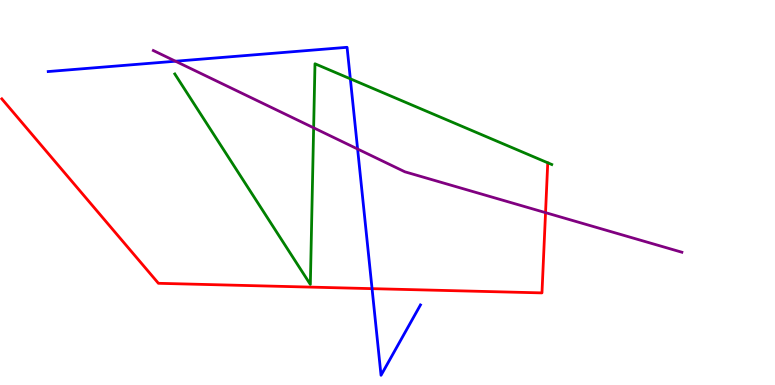[{'lines': ['blue', 'red'], 'intersections': [{'x': 4.8, 'y': 2.5}]}, {'lines': ['green', 'red'], 'intersections': []}, {'lines': ['purple', 'red'], 'intersections': [{'x': 7.04, 'y': 4.48}]}, {'lines': ['blue', 'green'], 'intersections': [{'x': 4.52, 'y': 7.95}]}, {'lines': ['blue', 'purple'], 'intersections': [{'x': 2.26, 'y': 8.41}, {'x': 4.61, 'y': 6.13}]}, {'lines': ['green', 'purple'], 'intersections': [{'x': 4.05, 'y': 6.68}]}]